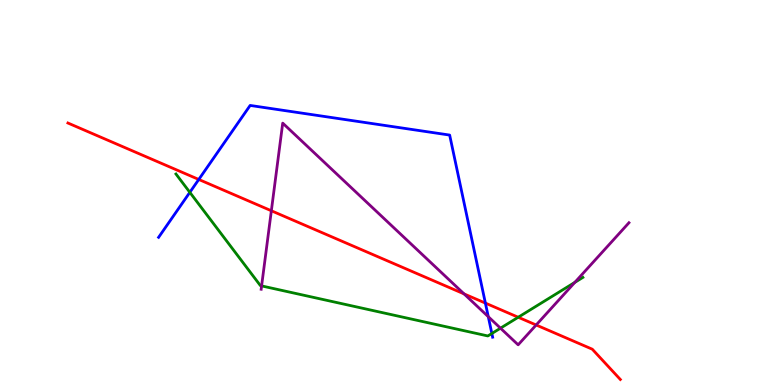[{'lines': ['blue', 'red'], 'intersections': [{'x': 2.56, 'y': 5.34}, {'x': 6.26, 'y': 2.13}]}, {'lines': ['green', 'red'], 'intersections': [{'x': 6.69, 'y': 1.76}]}, {'lines': ['purple', 'red'], 'intersections': [{'x': 3.5, 'y': 4.53}, {'x': 5.99, 'y': 2.37}, {'x': 6.92, 'y': 1.56}]}, {'lines': ['blue', 'green'], 'intersections': [{'x': 2.45, 'y': 5.0}, {'x': 6.35, 'y': 1.34}]}, {'lines': ['blue', 'purple'], 'intersections': [{'x': 6.3, 'y': 1.77}]}, {'lines': ['green', 'purple'], 'intersections': [{'x': 3.38, 'y': 2.57}, {'x': 6.46, 'y': 1.48}, {'x': 7.42, 'y': 2.67}]}]